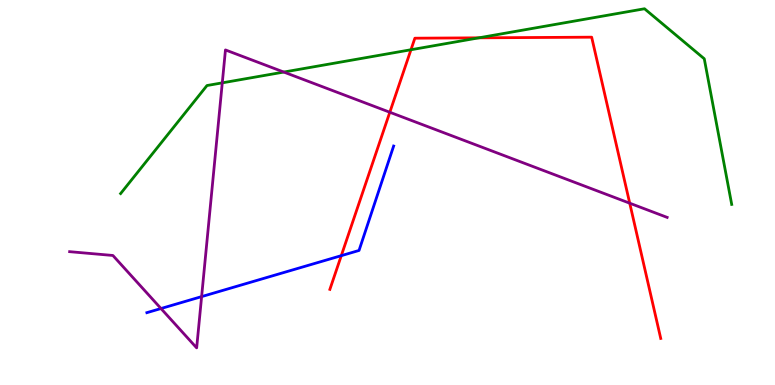[{'lines': ['blue', 'red'], 'intersections': [{'x': 4.4, 'y': 3.36}]}, {'lines': ['green', 'red'], 'intersections': [{'x': 5.3, 'y': 8.71}, {'x': 6.18, 'y': 9.02}]}, {'lines': ['purple', 'red'], 'intersections': [{'x': 5.03, 'y': 7.08}, {'x': 8.13, 'y': 4.72}]}, {'lines': ['blue', 'green'], 'intersections': []}, {'lines': ['blue', 'purple'], 'intersections': [{'x': 2.08, 'y': 1.99}, {'x': 2.6, 'y': 2.3}]}, {'lines': ['green', 'purple'], 'intersections': [{'x': 2.87, 'y': 7.85}, {'x': 3.66, 'y': 8.13}]}]